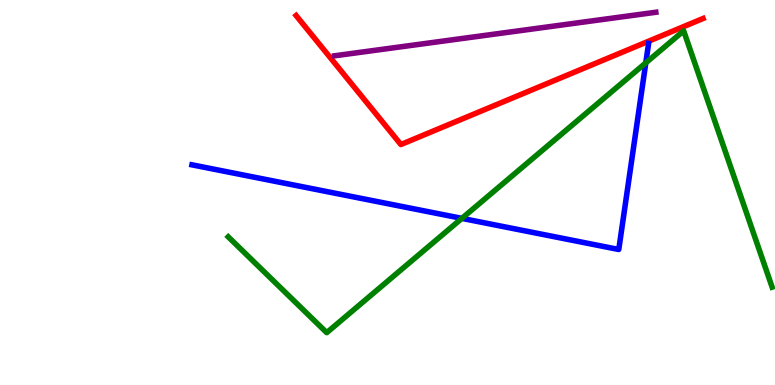[{'lines': ['blue', 'red'], 'intersections': []}, {'lines': ['green', 'red'], 'intersections': []}, {'lines': ['purple', 'red'], 'intersections': []}, {'lines': ['blue', 'green'], 'intersections': [{'x': 5.96, 'y': 4.33}, {'x': 8.33, 'y': 8.37}]}, {'lines': ['blue', 'purple'], 'intersections': []}, {'lines': ['green', 'purple'], 'intersections': []}]